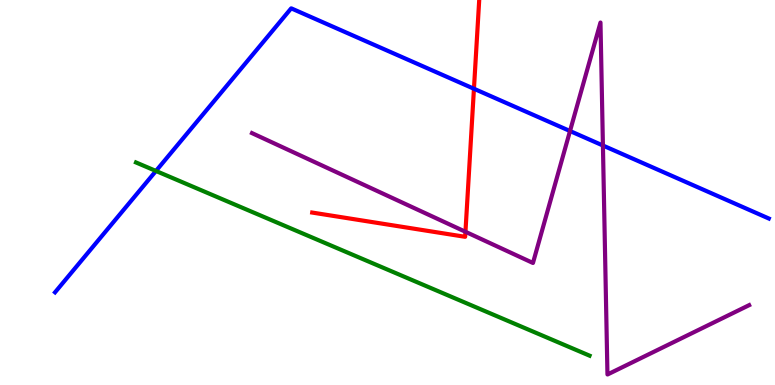[{'lines': ['blue', 'red'], 'intersections': [{'x': 6.12, 'y': 7.69}]}, {'lines': ['green', 'red'], 'intersections': []}, {'lines': ['purple', 'red'], 'intersections': [{'x': 6.01, 'y': 3.98}]}, {'lines': ['blue', 'green'], 'intersections': [{'x': 2.01, 'y': 5.56}]}, {'lines': ['blue', 'purple'], 'intersections': [{'x': 7.36, 'y': 6.6}, {'x': 7.78, 'y': 6.22}]}, {'lines': ['green', 'purple'], 'intersections': []}]